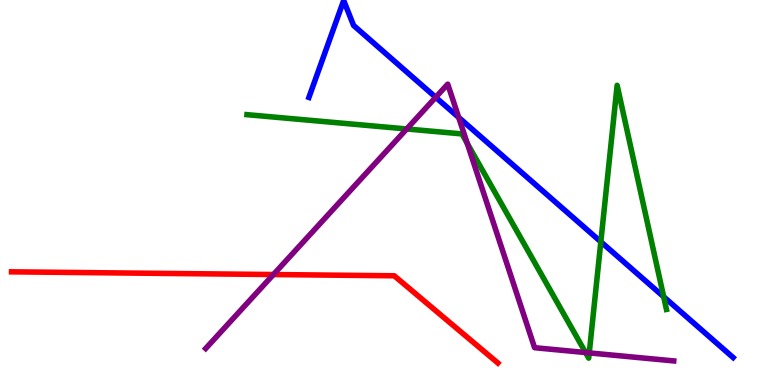[{'lines': ['blue', 'red'], 'intersections': []}, {'lines': ['green', 'red'], 'intersections': []}, {'lines': ['purple', 'red'], 'intersections': [{'x': 3.53, 'y': 2.87}]}, {'lines': ['blue', 'green'], 'intersections': [{'x': 7.75, 'y': 3.72}, {'x': 8.56, 'y': 2.29}]}, {'lines': ['blue', 'purple'], 'intersections': [{'x': 5.62, 'y': 7.47}, {'x': 5.92, 'y': 6.95}]}, {'lines': ['green', 'purple'], 'intersections': [{'x': 5.25, 'y': 6.65}, {'x': 6.03, 'y': 6.28}, {'x': 7.56, 'y': 0.843}, {'x': 7.6, 'y': 0.834}]}]